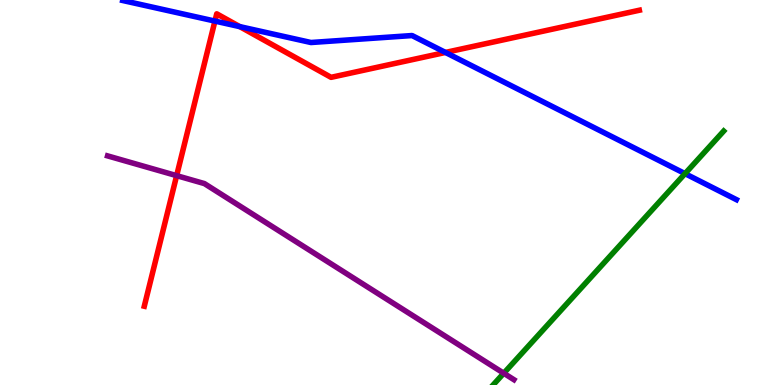[{'lines': ['blue', 'red'], 'intersections': [{'x': 2.77, 'y': 9.45}, {'x': 3.09, 'y': 9.31}, {'x': 5.75, 'y': 8.64}]}, {'lines': ['green', 'red'], 'intersections': []}, {'lines': ['purple', 'red'], 'intersections': [{'x': 2.28, 'y': 5.44}]}, {'lines': ['blue', 'green'], 'intersections': [{'x': 8.84, 'y': 5.49}]}, {'lines': ['blue', 'purple'], 'intersections': []}, {'lines': ['green', 'purple'], 'intersections': [{'x': 6.5, 'y': 0.305}]}]